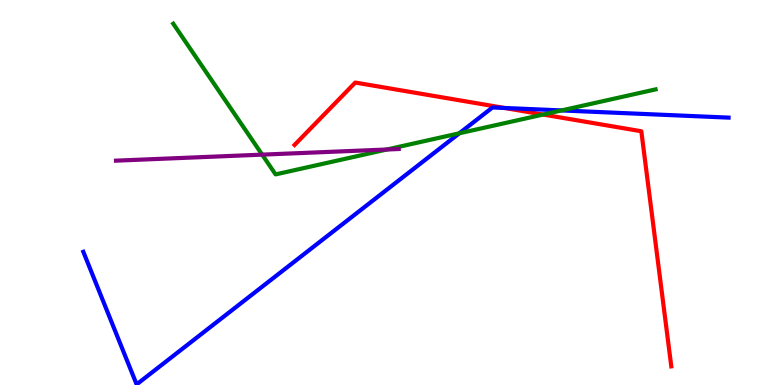[{'lines': ['blue', 'red'], 'intersections': [{'x': 6.51, 'y': 7.2}]}, {'lines': ['green', 'red'], 'intersections': [{'x': 7.01, 'y': 7.02}]}, {'lines': ['purple', 'red'], 'intersections': []}, {'lines': ['blue', 'green'], 'intersections': [{'x': 5.93, 'y': 6.54}, {'x': 7.25, 'y': 7.13}]}, {'lines': ['blue', 'purple'], 'intersections': []}, {'lines': ['green', 'purple'], 'intersections': [{'x': 3.38, 'y': 5.98}, {'x': 4.99, 'y': 6.12}]}]